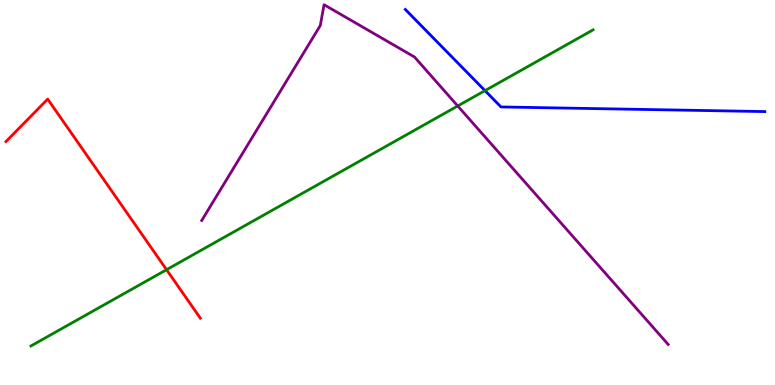[{'lines': ['blue', 'red'], 'intersections': []}, {'lines': ['green', 'red'], 'intersections': [{'x': 2.15, 'y': 2.99}]}, {'lines': ['purple', 'red'], 'intersections': []}, {'lines': ['blue', 'green'], 'intersections': [{'x': 6.26, 'y': 7.65}]}, {'lines': ['blue', 'purple'], 'intersections': []}, {'lines': ['green', 'purple'], 'intersections': [{'x': 5.91, 'y': 7.25}]}]